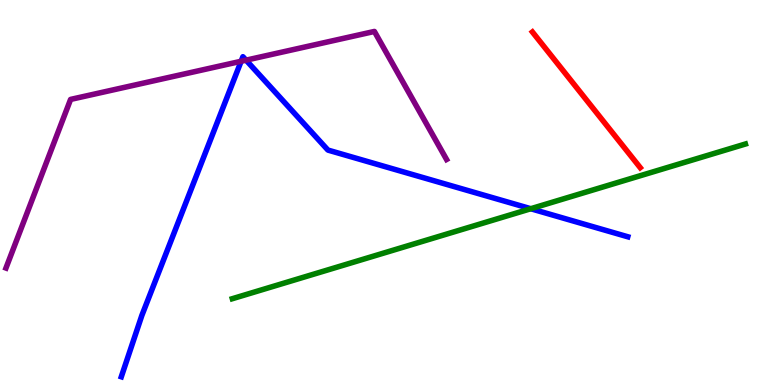[{'lines': ['blue', 'red'], 'intersections': []}, {'lines': ['green', 'red'], 'intersections': []}, {'lines': ['purple', 'red'], 'intersections': []}, {'lines': ['blue', 'green'], 'intersections': [{'x': 6.85, 'y': 4.58}]}, {'lines': ['blue', 'purple'], 'intersections': [{'x': 3.11, 'y': 8.41}, {'x': 3.17, 'y': 8.44}]}, {'lines': ['green', 'purple'], 'intersections': []}]